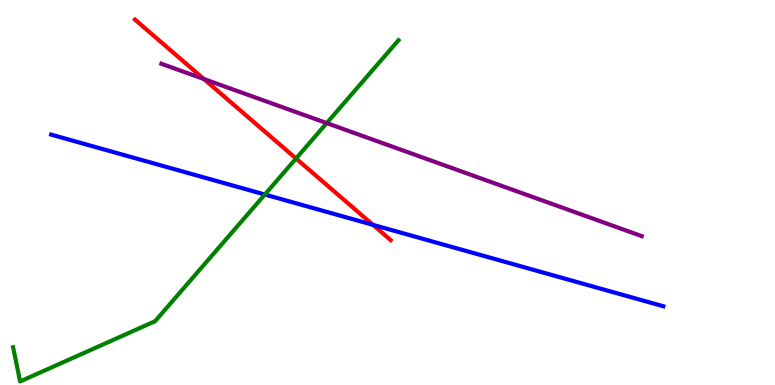[{'lines': ['blue', 'red'], 'intersections': [{'x': 4.81, 'y': 4.16}]}, {'lines': ['green', 'red'], 'intersections': [{'x': 3.82, 'y': 5.88}]}, {'lines': ['purple', 'red'], 'intersections': [{'x': 2.63, 'y': 7.95}]}, {'lines': ['blue', 'green'], 'intersections': [{'x': 3.42, 'y': 4.95}]}, {'lines': ['blue', 'purple'], 'intersections': []}, {'lines': ['green', 'purple'], 'intersections': [{'x': 4.22, 'y': 6.8}]}]